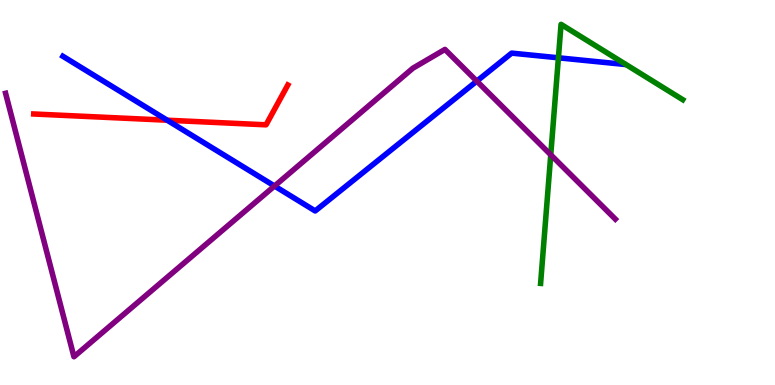[{'lines': ['blue', 'red'], 'intersections': [{'x': 2.16, 'y': 6.88}]}, {'lines': ['green', 'red'], 'intersections': []}, {'lines': ['purple', 'red'], 'intersections': []}, {'lines': ['blue', 'green'], 'intersections': [{'x': 7.21, 'y': 8.5}]}, {'lines': ['blue', 'purple'], 'intersections': [{'x': 3.54, 'y': 5.17}, {'x': 6.15, 'y': 7.89}]}, {'lines': ['green', 'purple'], 'intersections': [{'x': 7.11, 'y': 5.98}]}]